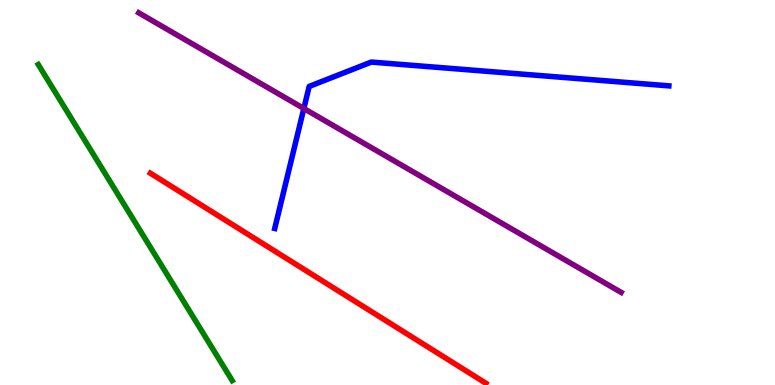[{'lines': ['blue', 'red'], 'intersections': []}, {'lines': ['green', 'red'], 'intersections': []}, {'lines': ['purple', 'red'], 'intersections': []}, {'lines': ['blue', 'green'], 'intersections': []}, {'lines': ['blue', 'purple'], 'intersections': [{'x': 3.92, 'y': 7.18}]}, {'lines': ['green', 'purple'], 'intersections': []}]